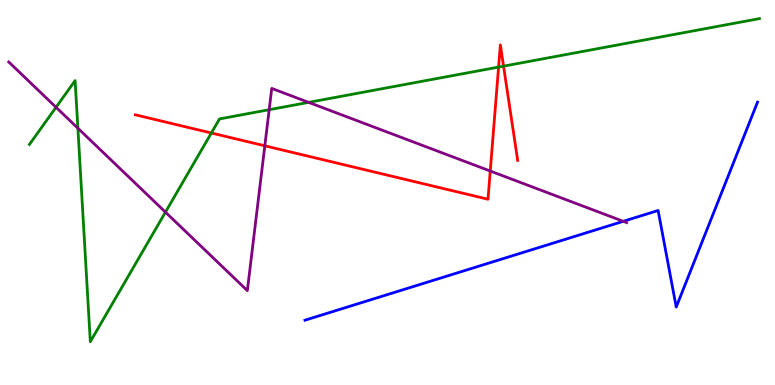[{'lines': ['blue', 'red'], 'intersections': []}, {'lines': ['green', 'red'], 'intersections': [{'x': 2.73, 'y': 6.55}, {'x': 6.43, 'y': 8.26}, {'x': 6.5, 'y': 8.28}]}, {'lines': ['purple', 'red'], 'intersections': [{'x': 3.42, 'y': 6.21}, {'x': 6.33, 'y': 5.56}]}, {'lines': ['blue', 'green'], 'intersections': []}, {'lines': ['blue', 'purple'], 'intersections': [{'x': 8.04, 'y': 4.25}]}, {'lines': ['green', 'purple'], 'intersections': [{'x': 0.723, 'y': 7.21}, {'x': 1.01, 'y': 6.67}, {'x': 2.13, 'y': 4.49}, {'x': 3.47, 'y': 7.15}, {'x': 3.98, 'y': 7.34}]}]